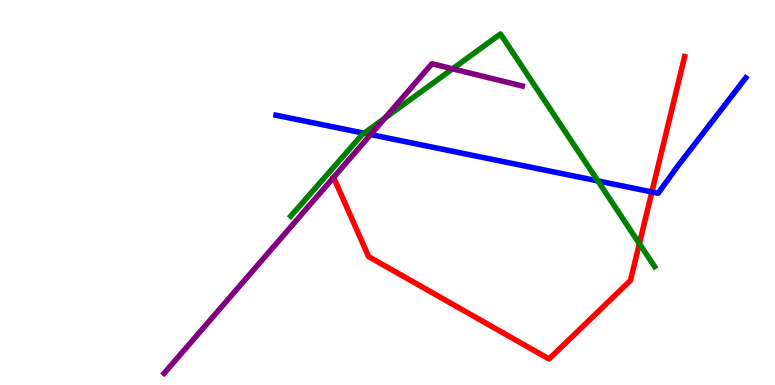[{'lines': ['blue', 'red'], 'intersections': [{'x': 8.41, 'y': 5.01}]}, {'lines': ['green', 'red'], 'intersections': [{'x': 8.25, 'y': 3.67}]}, {'lines': ['purple', 'red'], 'intersections': []}, {'lines': ['blue', 'green'], 'intersections': [{'x': 4.7, 'y': 6.54}, {'x': 7.71, 'y': 5.3}]}, {'lines': ['blue', 'purple'], 'intersections': [{'x': 4.78, 'y': 6.51}]}, {'lines': ['green', 'purple'], 'intersections': [{'x': 4.97, 'y': 6.93}, {'x': 5.84, 'y': 8.21}]}]